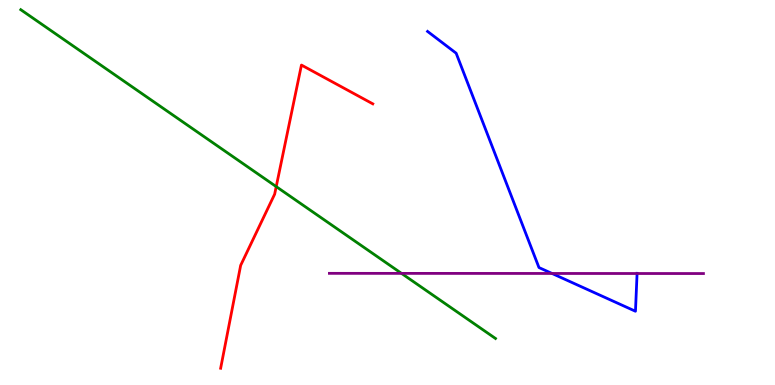[{'lines': ['blue', 'red'], 'intersections': []}, {'lines': ['green', 'red'], 'intersections': [{'x': 3.56, 'y': 5.15}]}, {'lines': ['purple', 'red'], 'intersections': []}, {'lines': ['blue', 'green'], 'intersections': []}, {'lines': ['blue', 'purple'], 'intersections': [{'x': 7.12, 'y': 2.9}, {'x': 8.22, 'y': 2.9}]}, {'lines': ['green', 'purple'], 'intersections': [{'x': 5.18, 'y': 2.9}]}]